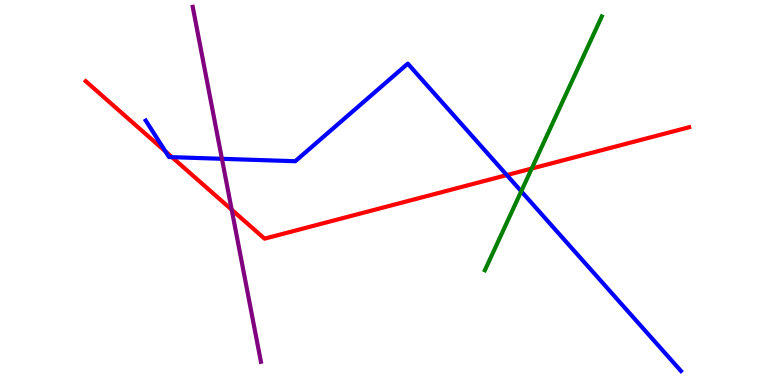[{'lines': ['blue', 'red'], 'intersections': [{'x': 2.13, 'y': 6.07}, {'x': 2.22, 'y': 5.92}, {'x': 6.54, 'y': 5.45}]}, {'lines': ['green', 'red'], 'intersections': [{'x': 6.86, 'y': 5.62}]}, {'lines': ['purple', 'red'], 'intersections': [{'x': 2.99, 'y': 4.55}]}, {'lines': ['blue', 'green'], 'intersections': [{'x': 6.73, 'y': 5.03}]}, {'lines': ['blue', 'purple'], 'intersections': [{'x': 2.86, 'y': 5.88}]}, {'lines': ['green', 'purple'], 'intersections': []}]